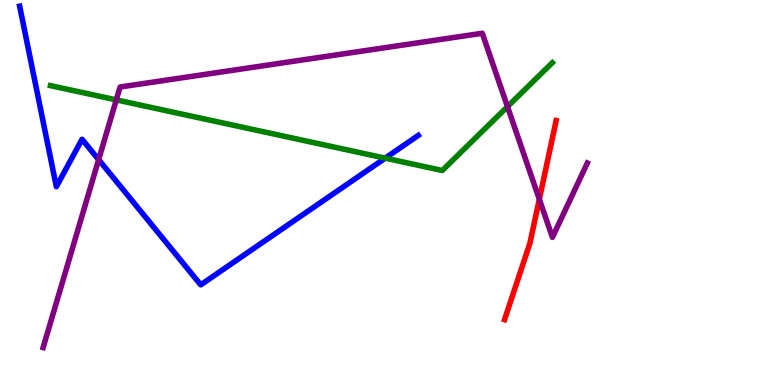[{'lines': ['blue', 'red'], 'intersections': []}, {'lines': ['green', 'red'], 'intersections': []}, {'lines': ['purple', 'red'], 'intersections': [{'x': 6.96, 'y': 4.82}]}, {'lines': ['blue', 'green'], 'intersections': [{'x': 4.97, 'y': 5.89}]}, {'lines': ['blue', 'purple'], 'intersections': [{'x': 1.27, 'y': 5.85}]}, {'lines': ['green', 'purple'], 'intersections': [{'x': 1.5, 'y': 7.41}, {'x': 6.55, 'y': 7.23}]}]